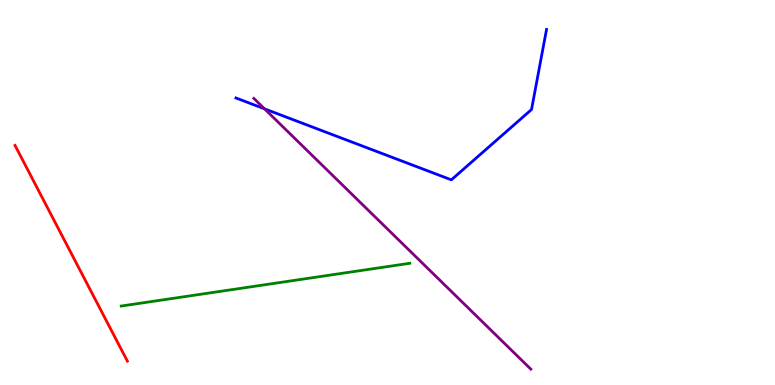[{'lines': ['blue', 'red'], 'intersections': []}, {'lines': ['green', 'red'], 'intersections': []}, {'lines': ['purple', 'red'], 'intersections': []}, {'lines': ['blue', 'green'], 'intersections': []}, {'lines': ['blue', 'purple'], 'intersections': [{'x': 3.41, 'y': 7.17}]}, {'lines': ['green', 'purple'], 'intersections': []}]